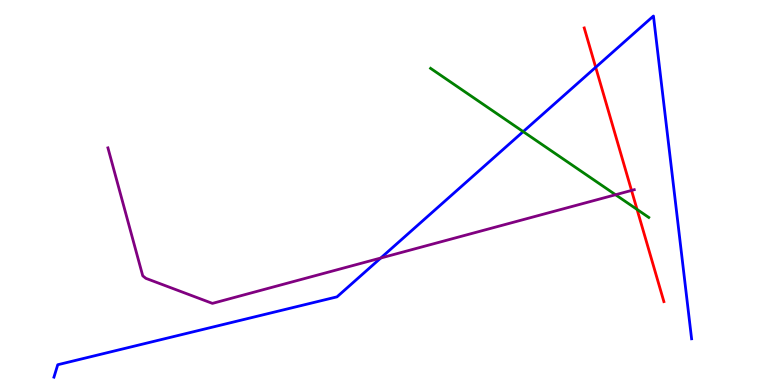[{'lines': ['blue', 'red'], 'intersections': [{'x': 7.69, 'y': 8.25}]}, {'lines': ['green', 'red'], 'intersections': [{'x': 8.22, 'y': 4.56}]}, {'lines': ['purple', 'red'], 'intersections': [{'x': 8.15, 'y': 5.05}]}, {'lines': ['blue', 'green'], 'intersections': [{'x': 6.75, 'y': 6.58}]}, {'lines': ['blue', 'purple'], 'intersections': [{'x': 4.91, 'y': 3.3}]}, {'lines': ['green', 'purple'], 'intersections': [{'x': 7.94, 'y': 4.94}]}]